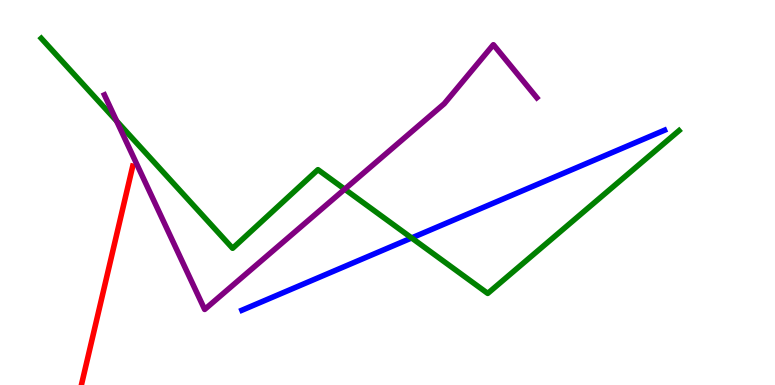[{'lines': ['blue', 'red'], 'intersections': []}, {'lines': ['green', 'red'], 'intersections': []}, {'lines': ['purple', 'red'], 'intersections': []}, {'lines': ['blue', 'green'], 'intersections': [{'x': 5.31, 'y': 3.82}]}, {'lines': ['blue', 'purple'], 'intersections': []}, {'lines': ['green', 'purple'], 'intersections': [{'x': 1.5, 'y': 6.86}, {'x': 4.45, 'y': 5.09}]}]